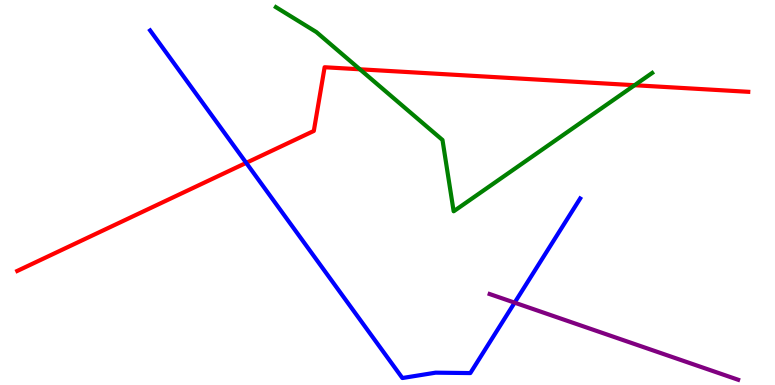[{'lines': ['blue', 'red'], 'intersections': [{'x': 3.18, 'y': 5.77}]}, {'lines': ['green', 'red'], 'intersections': [{'x': 4.64, 'y': 8.2}, {'x': 8.19, 'y': 7.79}]}, {'lines': ['purple', 'red'], 'intersections': []}, {'lines': ['blue', 'green'], 'intersections': []}, {'lines': ['blue', 'purple'], 'intersections': [{'x': 6.64, 'y': 2.14}]}, {'lines': ['green', 'purple'], 'intersections': []}]